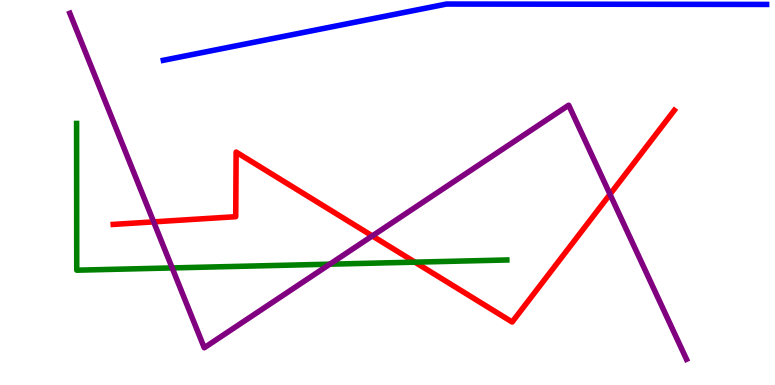[{'lines': ['blue', 'red'], 'intersections': []}, {'lines': ['green', 'red'], 'intersections': [{'x': 5.35, 'y': 3.19}]}, {'lines': ['purple', 'red'], 'intersections': [{'x': 1.98, 'y': 4.24}, {'x': 4.8, 'y': 3.87}, {'x': 7.87, 'y': 4.95}]}, {'lines': ['blue', 'green'], 'intersections': []}, {'lines': ['blue', 'purple'], 'intersections': []}, {'lines': ['green', 'purple'], 'intersections': [{'x': 2.22, 'y': 3.04}, {'x': 4.26, 'y': 3.14}]}]